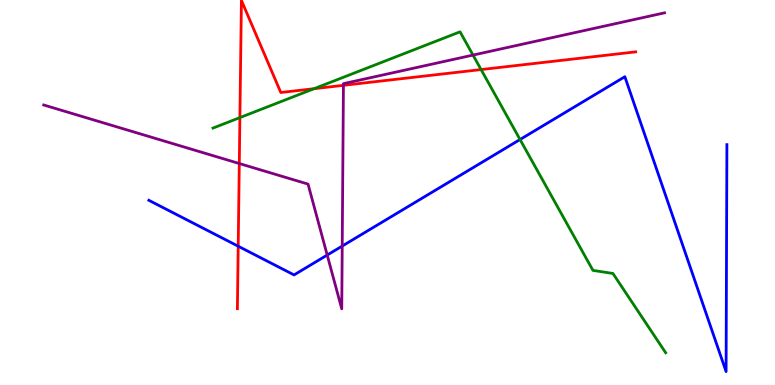[{'lines': ['blue', 'red'], 'intersections': [{'x': 3.07, 'y': 3.6}]}, {'lines': ['green', 'red'], 'intersections': [{'x': 3.1, 'y': 6.95}, {'x': 4.05, 'y': 7.7}, {'x': 6.21, 'y': 8.19}]}, {'lines': ['purple', 'red'], 'intersections': [{'x': 3.09, 'y': 5.75}, {'x': 4.43, 'y': 7.78}]}, {'lines': ['blue', 'green'], 'intersections': [{'x': 6.71, 'y': 6.38}]}, {'lines': ['blue', 'purple'], 'intersections': [{'x': 4.22, 'y': 3.38}, {'x': 4.42, 'y': 3.61}]}, {'lines': ['green', 'purple'], 'intersections': [{'x': 6.1, 'y': 8.57}]}]